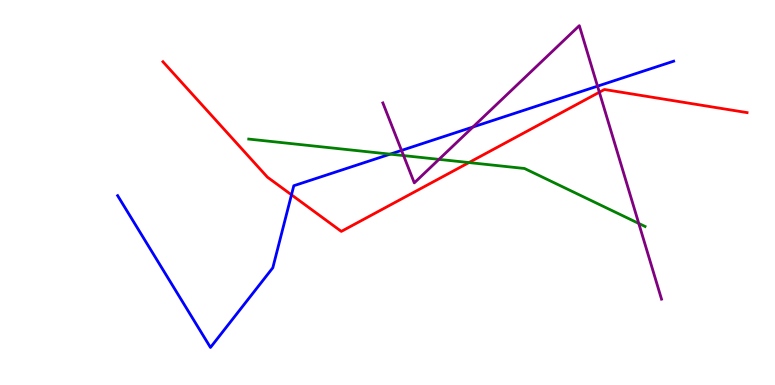[{'lines': ['blue', 'red'], 'intersections': [{'x': 3.76, 'y': 4.94}]}, {'lines': ['green', 'red'], 'intersections': [{'x': 6.05, 'y': 5.78}]}, {'lines': ['purple', 'red'], 'intersections': [{'x': 7.73, 'y': 7.6}]}, {'lines': ['blue', 'green'], 'intersections': [{'x': 5.03, 'y': 6.0}]}, {'lines': ['blue', 'purple'], 'intersections': [{'x': 5.18, 'y': 6.09}, {'x': 6.1, 'y': 6.7}, {'x': 7.71, 'y': 7.76}]}, {'lines': ['green', 'purple'], 'intersections': [{'x': 5.21, 'y': 5.96}, {'x': 5.66, 'y': 5.86}, {'x': 8.24, 'y': 4.2}]}]